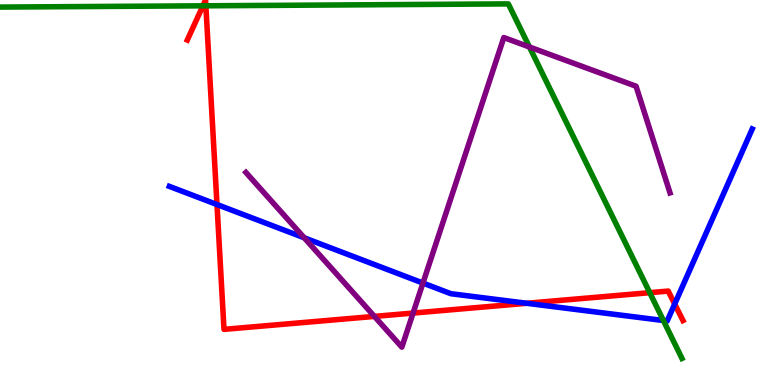[{'lines': ['blue', 'red'], 'intersections': [{'x': 2.8, 'y': 4.69}, {'x': 6.8, 'y': 2.12}, {'x': 8.71, 'y': 2.1}]}, {'lines': ['green', 'red'], 'intersections': [{'x': 2.62, 'y': 9.85}, {'x': 2.66, 'y': 9.85}, {'x': 8.38, 'y': 2.4}]}, {'lines': ['purple', 'red'], 'intersections': [{'x': 4.83, 'y': 1.78}, {'x': 5.33, 'y': 1.87}]}, {'lines': ['blue', 'green'], 'intersections': [{'x': 8.56, 'y': 1.68}]}, {'lines': ['blue', 'purple'], 'intersections': [{'x': 3.93, 'y': 3.82}, {'x': 5.46, 'y': 2.65}]}, {'lines': ['green', 'purple'], 'intersections': [{'x': 6.83, 'y': 8.78}]}]